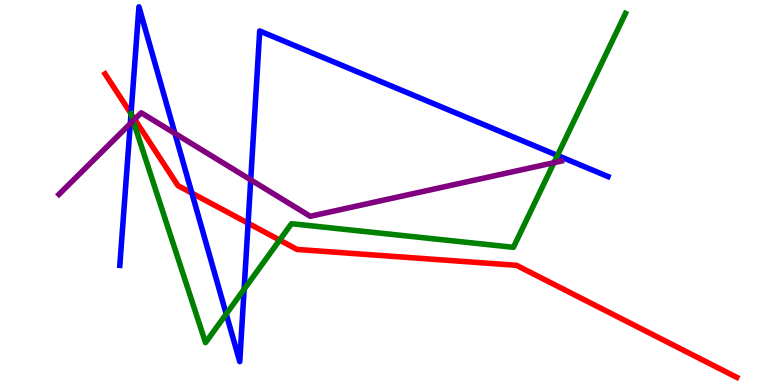[{'lines': ['blue', 'red'], 'intersections': [{'x': 1.69, 'y': 7.05}, {'x': 2.48, 'y': 4.98}, {'x': 3.2, 'y': 4.2}]}, {'lines': ['green', 'red'], 'intersections': [{'x': 3.61, 'y': 3.76}]}, {'lines': ['purple', 'red'], 'intersections': [{'x': 1.74, 'y': 6.9}]}, {'lines': ['blue', 'green'], 'intersections': [{'x': 1.69, 'y': 7.03}, {'x': 2.92, 'y': 1.84}, {'x': 3.15, 'y': 2.49}, {'x': 7.19, 'y': 5.96}]}, {'lines': ['blue', 'purple'], 'intersections': [{'x': 1.68, 'y': 6.79}, {'x': 2.26, 'y': 6.53}, {'x': 3.24, 'y': 5.33}]}, {'lines': ['green', 'purple'], 'intersections': [{'x': 1.72, 'y': 6.86}, {'x': 7.15, 'y': 5.77}]}]